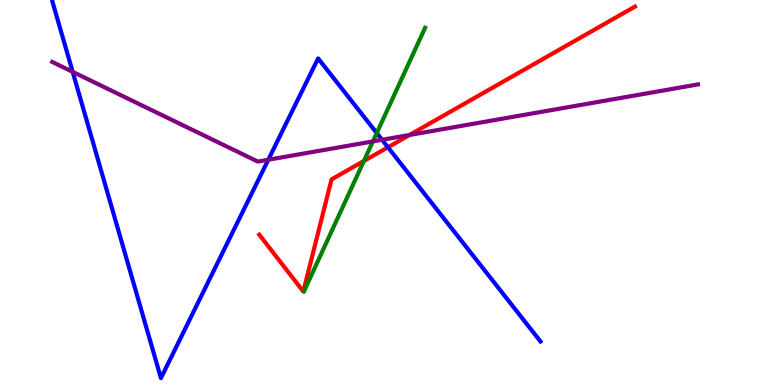[{'lines': ['blue', 'red'], 'intersections': [{'x': 5.01, 'y': 6.17}]}, {'lines': ['green', 'red'], 'intersections': [{'x': 4.7, 'y': 5.82}]}, {'lines': ['purple', 'red'], 'intersections': [{'x': 5.28, 'y': 6.49}]}, {'lines': ['blue', 'green'], 'intersections': [{'x': 4.86, 'y': 6.54}]}, {'lines': ['blue', 'purple'], 'intersections': [{'x': 0.938, 'y': 8.13}, {'x': 3.46, 'y': 5.85}, {'x': 4.93, 'y': 6.37}]}, {'lines': ['green', 'purple'], 'intersections': [{'x': 4.81, 'y': 6.33}]}]